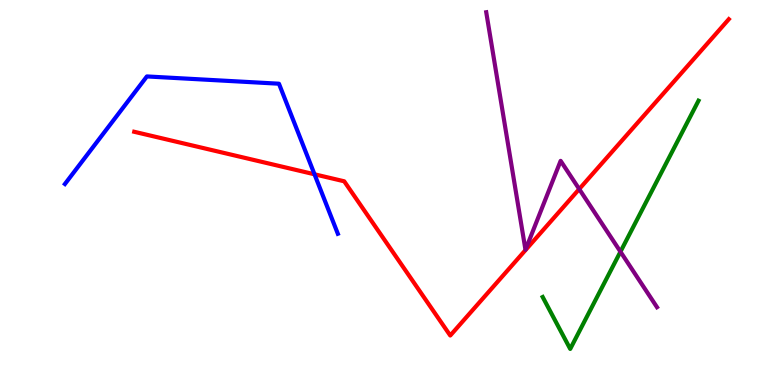[{'lines': ['blue', 'red'], 'intersections': [{'x': 4.06, 'y': 5.47}]}, {'lines': ['green', 'red'], 'intersections': []}, {'lines': ['purple', 'red'], 'intersections': [{'x': 7.47, 'y': 5.09}]}, {'lines': ['blue', 'green'], 'intersections': []}, {'lines': ['blue', 'purple'], 'intersections': []}, {'lines': ['green', 'purple'], 'intersections': [{'x': 8.01, 'y': 3.46}]}]